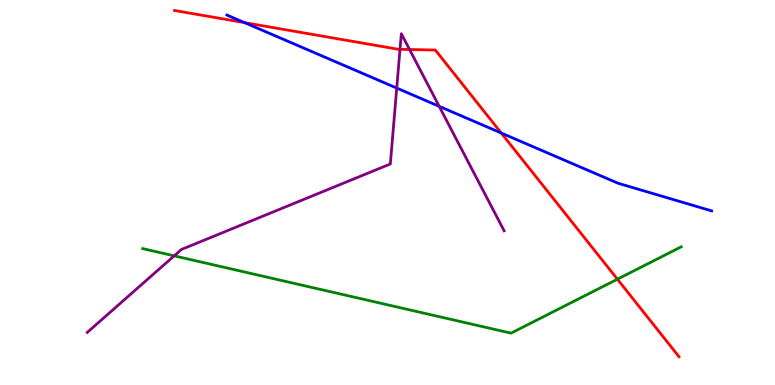[{'lines': ['blue', 'red'], 'intersections': [{'x': 3.16, 'y': 9.41}, {'x': 6.47, 'y': 6.54}]}, {'lines': ['green', 'red'], 'intersections': [{'x': 7.97, 'y': 2.75}]}, {'lines': ['purple', 'red'], 'intersections': [{'x': 5.16, 'y': 8.72}, {'x': 5.28, 'y': 8.71}]}, {'lines': ['blue', 'green'], 'intersections': []}, {'lines': ['blue', 'purple'], 'intersections': [{'x': 5.12, 'y': 7.71}, {'x': 5.67, 'y': 7.24}]}, {'lines': ['green', 'purple'], 'intersections': [{'x': 2.25, 'y': 3.35}]}]